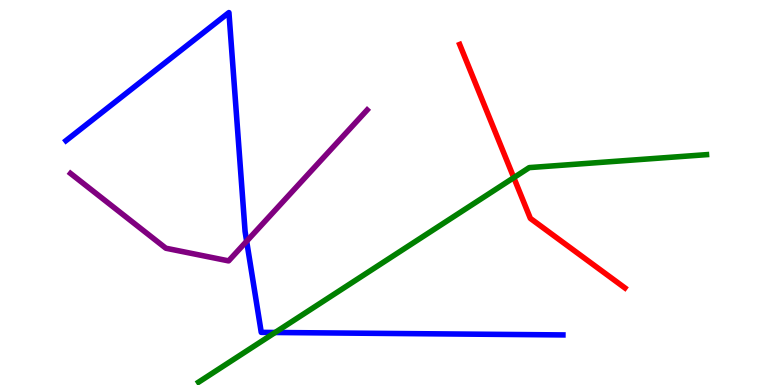[{'lines': ['blue', 'red'], 'intersections': []}, {'lines': ['green', 'red'], 'intersections': [{'x': 6.63, 'y': 5.39}]}, {'lines': ['purple', 'red'], 'intersections': []}, {'lines': ['blue', 'green'], 'intersections': [{'x': 3.55, 'y': 1.36}]}, {'lines': ['blue', 'purple'], 'intersections': [{'x': 3.18, 'y': 3.73}]}, {'lines': ['green', 'purple'], 'intersections': []}]